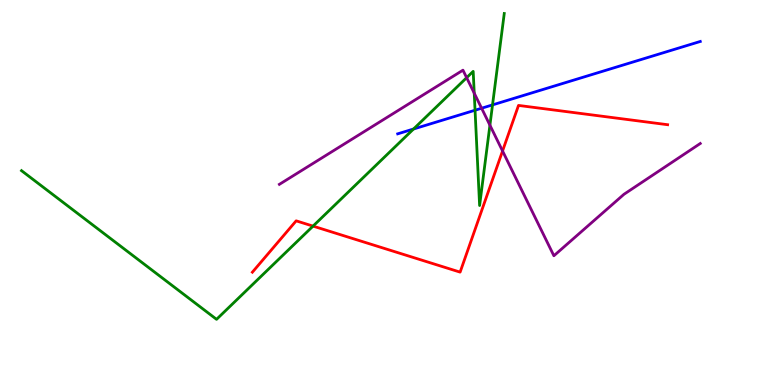[{'lines': ['blue', 'red'], 'intersections': []}, {'lines': ['green', 'red'], 'intersections': [{'x': 4.04, 'y': 4.13}]}, {'lines': ['purple', 'red'], 'intersections': [{'x': 6.48, 'y': 6.08}]}, {'lines': ['blue', 'green'], 'intersections': [{'x': 5.34, 'y': 6.65}, {'x': 6.13, 'y': 7.14}, {'x': 6.36, 'y': 7.28}]}, {'lines': ['blue', 'purple'], 'intersections': [{'x': 6.21, 'y': 7.19}]}, {'lines': ['green', 'purple'], 'intersections': [{'x': 6.02, 'y': 7.98}, {'x': 6.12, 'y': 7.58}, {'x': 6.32, 'y': 6.75}]}]